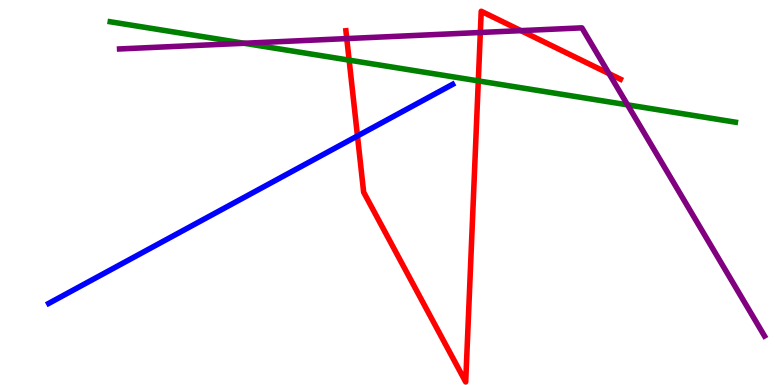[{'lines': ['blue', 'red'], 'intersections': [{'x': 4.61, 'y': 6.47}]}, {'lines': ['green', 'red'], 'intersections': [{'x': 4.51, 'y': 8.44}, {'x': 6.17, 'y': 7.9}]}, {'lines': ['purple', 'red'], 'intersections': [{'x': 4.47, 'y': 9.0}, {'x': 6.2, 'y': 9.16}, {'x': 6.72, 'y': 9.2}, {'x': 7.86, 'y': 8.09}]}, {'lines': ['blue', 'green'], 'intersections': []}, {'lines': ['blue', 'purple'], 'intersections': []}, {'lines': ['green', 'purple'], 'intersections': [{'x': 3.15, 'y': 8.88}, {'x': 8.1, 'y': 7.28}]}]